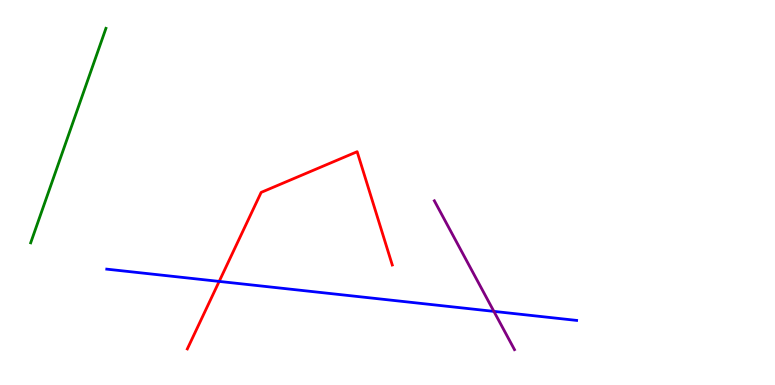[{'lines': ['blue', 'red'], 'intersections': [{'x': 2.83, 'y': 2.69}]}, {'lines': ['green', 'red'], 'intersections': []}, {'lines': ['purple', 'red'], 'intersections': []}, {'lines': ['blue', 'green'], 'intersections': []}, {'lines': ['blue', 'purple'], 'intersections': [{'x': 6.37, 'y': 1.91}]}, {'lines': ['green', 'purple'], 'intersections': []}]